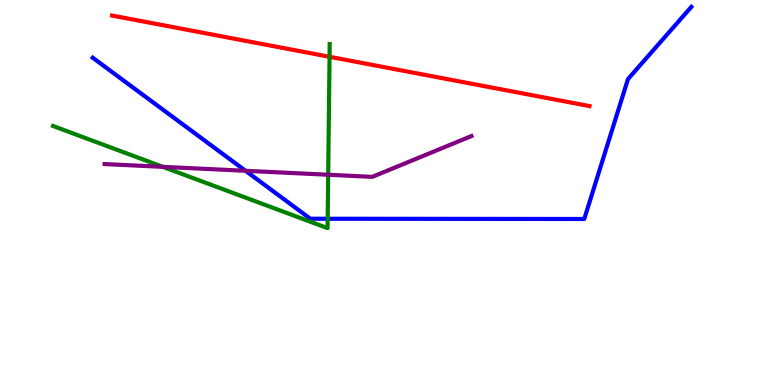[{'lines': ['blue', 'red'], 'intersections': []}, {'lines': ['green', 'red'], 'intersections': [{'x': 4.25, 'y': 8.53}]}, {'lines': ['purple', 'red'], 'intersections': []}, {'lines': ['blue', 'green'], 'intersections': [{'x': 4.23, 'y': 4.32}]}, {'lines': ['blue', 'purple'], 'intersections': [{'x': 3.17, 'y': 5.56}]}, {'lines': ['green', 'purple'], 'intersections': [{'x': 2.1, 'y': 5.67}, {'x': 4.23, 'y': 5.46}]}]